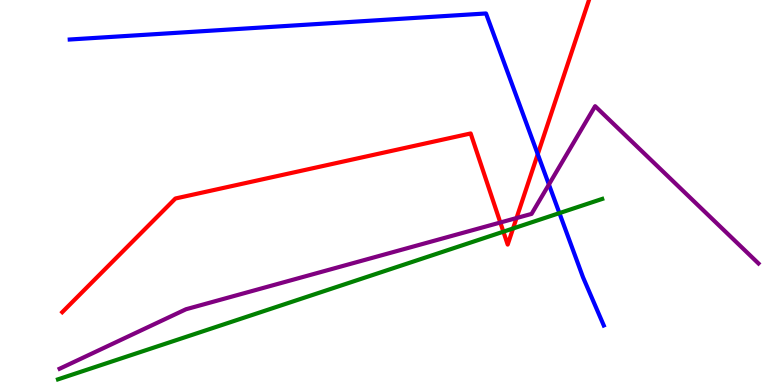[{'lines': ['blue', 'red'], 'intersections': [{'x': 6.94, 'y': 6.0}]}, {'lines': ['green', 'red'], 'intersections': [{'x': 6.5, 'y': 3.98}, {'x': 6.62, 'y': 4.07}]}, {'lines': ['purple', 'red'], 'intersections': [{'x': 6.46, 'y': 4.22}, {'x': 6.66, 'y': 4.34}]}, {'lines': ['blue', 'green'], 'intersections': [{'x': 7.22, 'y': 4.46}]}, {'lines': ['blue', 'purple'], 'intersections': [{'x': 7.08, 'y': 5.21}]}, {'lines': ['green', 'purple'], 'intersections': []}]